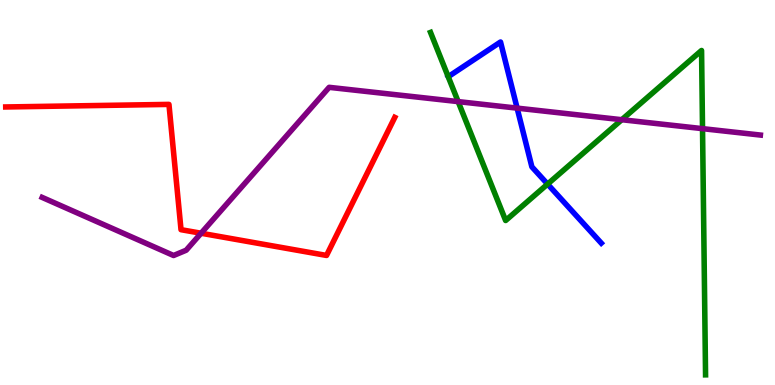[{'lines': ['blue', 'red'], 'intersections': []}, {'lines': ['green', 'red'], 'intersections': []}, {'lines': ['purple', 'red'], 'intersections': [{'x': 2.59, 'y': 3.94}]}, {'lines': ['blue', 'green'], 'intersections': [{'x': 7.07, 'y': 5.22}]}, {'lines': ['blue', 'purple'], 'intersections': [{'x': 6.67, 'y': 7.19}]}, {'lines': ['green', 'purple'], 'intersections': [{'x': 5.91, 'y': 7.36}, {'x': 8.02, 'y': 6.89}, {'x': 9.06, 'y': 6.66}]}]